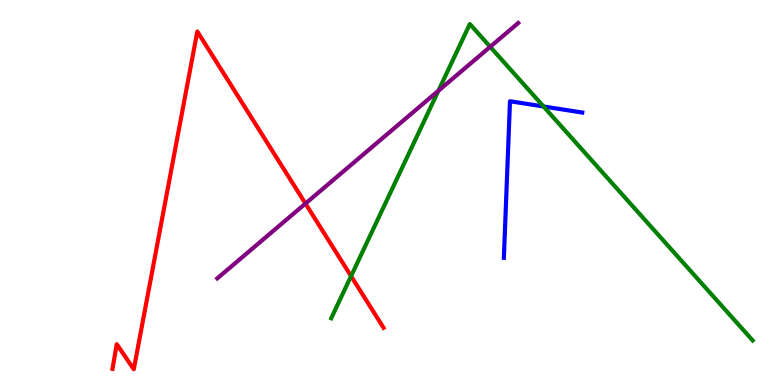[{'lines': ['blue', 'red'], 'intersections': []}, {'lines': ['green', 'red'], 'intersections': [{'x': 4.53, 'y': 2.83}]}, {'lines': ['purple', 'red'], 'intersections': [{'x': 3.94, 'y': 4.71}]}, {'lines': ['blue', 'green'], 'intersections': [{'x': 7.01, 'y': 7.23}]}, {'lines': ['blue', 'purple'], 'intersections': []}, {'lines': ['green', 'purple'], 'intersections': [{'x': 5.66, 'y': 7.64}, {'x': 6.33, 'y': 8.78}]}]